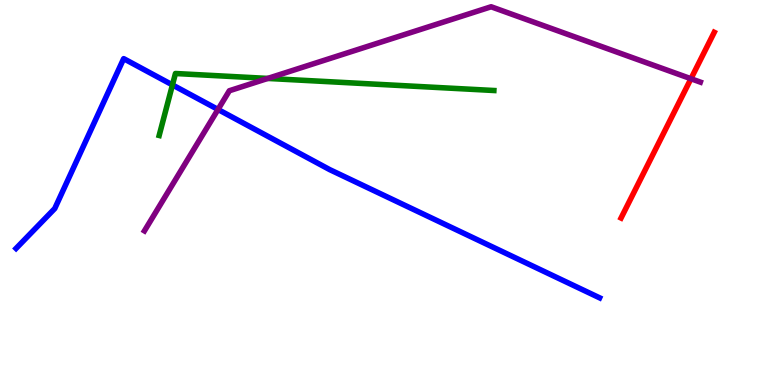[{'lines': ['blue', 'red'], 'intersections': []}, {'lines': ['green', 'red'], 'intersections': []}, {'lines': ['purple', 'red'], 'intersections': [{'x': 8.92, 'y': 7.95}]}, {'lines': ['blue', 'green'], 'intersections': [{'x': 2.23, 'y': 7.79}]}, {'lines': ['blue', 'purple'], 'intersections': [{'x': 2.81, 'y': 7.16}]}, {'lines': ['green', 'purple'], 'intersections': [{'x': 3.45, 'y': 7.96}]}]